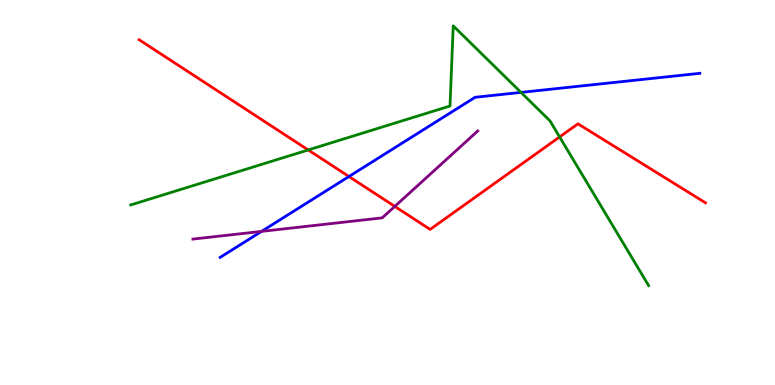[{'lines': ['blue', 'red'], 'intersections': [{'x': 4.5, 'y': 5.42}]}, {'lines': ['green', 'red'], 'intersections': [{'x': 3.98, 'y': 6.11}, {'x': 7.22, 'y': 6.44}]}, {'lines': ['purple', 'red'], 'intersections': [{'x': 5.09, 'y': 4.64}]}, {'lines': ['blue', 'green'], 'intersections': [{'x': 6.72, 'y': 7.6}]}, {'lines': ['blue', 'purple'], 'intersections': [{'x': 3.37, 'y': 3.99}]}, {'lines': ['green', 'purple'], 'intersections': []}]